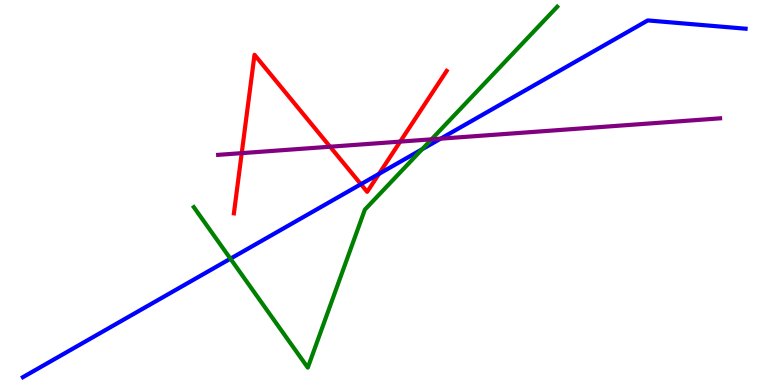[{'lines': ['blue', 'red'], 'intersections': [{'x': 4.66, 'y': 5.22}, {'x': 4.89, 'y': 5.48}]}, {'lines': ['green', 'red'], 'intersections': []}, {'lines': ['purple', 'red'], 'intersections': [{'x': 3.12, 'y': 6.02}, {'x': 4.26, 'y': 6.19}, {'x': 5.16, 'y': 6.32}]}, {'lines': ['blue', 'green'], 'intersections': [{'x': 2.97, 'y': 3.28}, {'x': 5.45, 'y': 6.12}]}, {'lines': ['blue', 'purple'], 'intersections': [{'x': 5.69, 'y': 6.4}]}, {'lines': ['green', 'purple'], 'intersections': [{'x': 5.57, 'y': 6.38}]}]